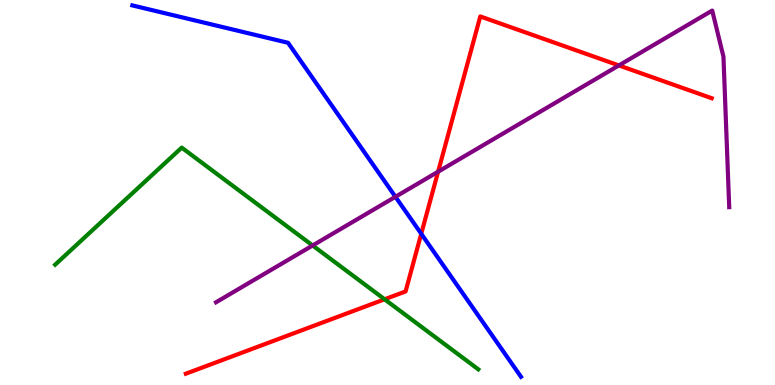[{'lines': ['blue', 'red'], 'intersections': [{'x': 5.44, 'y': 3.93}]}, {'lines': ['green', 'red'], 'intersections': [{'x': 4.96, 'y': 2.23}]}, {'lines': ['purple', 'red'], 'intersections': [{'x': 5.65, 'y': 5.54}, {'x': 7.99, 'y': 8.3}]}, {'lines': ['blue', 'green'], 'intersections': []}, {'lines': ['blue', 'purple'], 'intersections': [{'x': 5.1, 'y': 4.89}]}, {'lines': ['green', 'purple'], 'intersections': [{'x': 4.03, 'y': 3.62}]}]